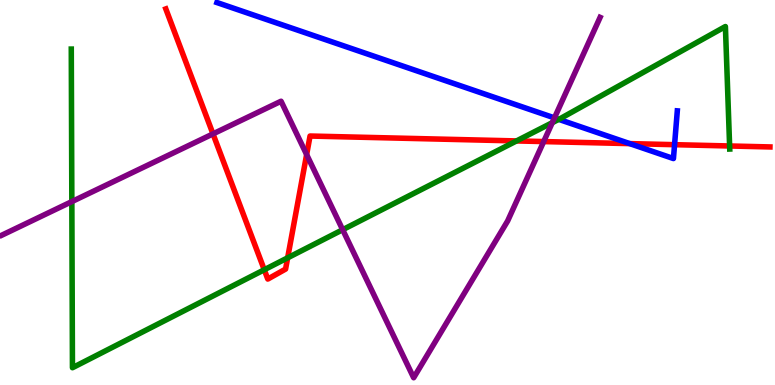[{'lines': ['blue', 'red'], 'intersections': [{'x': 8.13, 'y': 6.27}, {'x': 8.7, 'y': 6.24}]}, {'lines': ['green', 'red'], 'intersections': [{'x': 3.41, 'y': 2.99}, {'x': 3.71, 'y': 3.3}, {'x': 6.66, 'y': 6.34}, {'x': 9.41, 'y': 6.21}]}, {'lines': ['purple', 'red'], 'intersections': [{'x': 2.75, 'y': 6.52}, {'x': 3.96, 'y': 5.99}, {'x': 7.02, 'y': 6.32}]}, {'lines': ['blue', 'green'], 'intersections': [{'x': 7.21, 'y': 6.9}]}, {'lines': ['blue', 'purple'], 'intersections': [{'x': 7.15, 'y': 6.94}]}, {'lines': ['green', 'purple'], 'intersections': [{'x': 0.927, 'y': 4.76}, {'x': 4.42, 'y': 4.03}, {'x': 7.13, 'y': 6.81}]}]